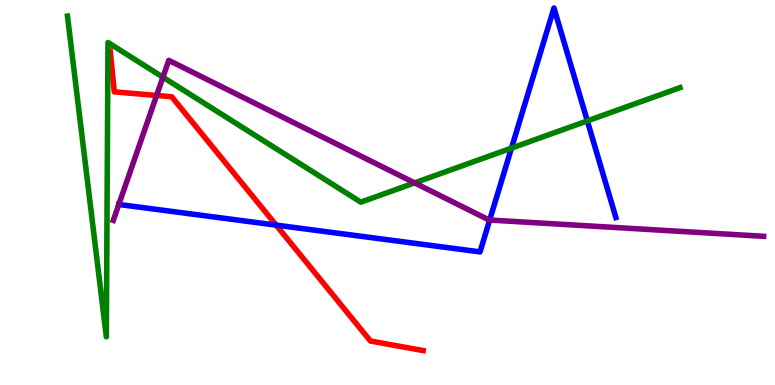[{'lines': ['blue', 'red'], 'intersections': [{'x': 3.56, 'y': 4.15}]}, {'lines': ['green', 'red'], 'intersections': []}, {'lines': ['purple', 'red'], 'intersections': [{'x': 2.02, 'y': 7.52}]}, {'lines': ['blue', 'green'], 'intersections': [{'x': 6.6, 'y': 6.15}, {'x': 7.58, 'y': 6.86}]}, {'lines': ['blue', 'purple'], 'intersections': [{'x': 1.53, 'y': 4.69}, {'x': 6.32, 'y': 4.29}]}, {'lines': ['green', 'purple'], 'intersections': [{'x': 2.1, 'y': 8.0}, {'x': 5.35, 'y': 5.25}]}]